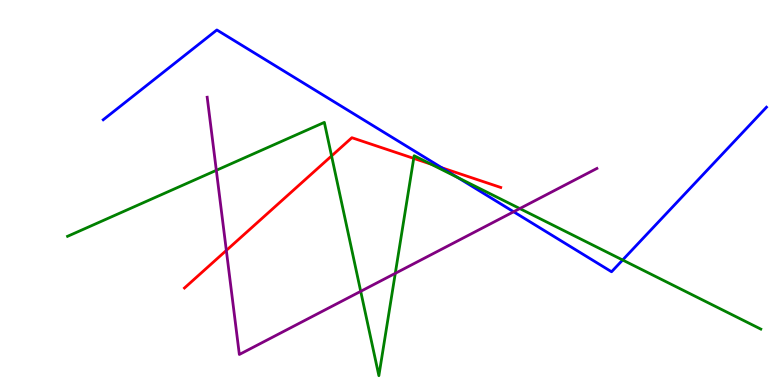[{'lines': ['blue', 'red'], 'intersections': [{'x': 5.7, 'y': 5.64}]}, {'lines': ['green', 'red'], 'intersections': [{'x': 4.28, 'y': 5.95}, {'x': 5.34, 'y': 5.89}, {'x': 5.56, 'y': 5.74}]}, {'lines': ['purple', 'red'], 'intersections': [{'x': 2.92, 'y': 3.5}]}, {'lines': ['blue', 'green'], 'intersections': [{'x': 5.91, 'y': 5.39}, {'x': 8.03, 'y': 3.25}]}, {'lines': ['blue', 'purple'], 'intersections': [{'x': 6.63, 'y': 4.5}]}, {'lines': ['green', 'purple'], 'intersections': [{'x': 2.79, 'y': 5.58}, {'x': 4.65, 'y': 2.43}, {'x': 5.1, 'y': 2.9}, {'x': 6.71, 'y': 4.58}]}]